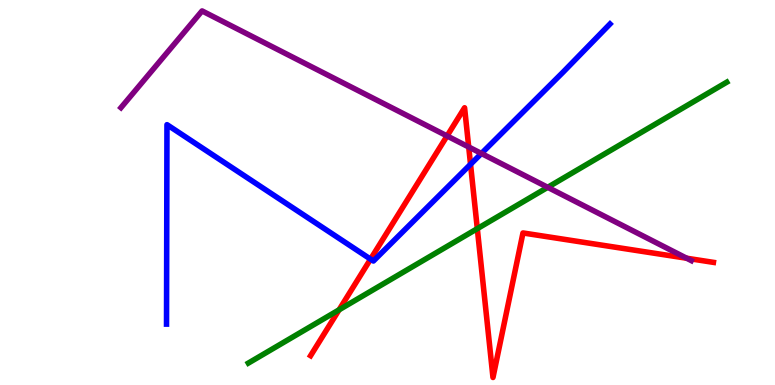[{'lines': ['blue', 'red'], 'intersections': [{'x': 4.78, 'y': 3.27}, {'x': 6.07, 'y': 5.73}]}, {'lines': ['green', 'red'], 'intersections': [{'x': 4.38, 'y': 1.95}, {'x': 6.16, 'y': 4.06}]}, {'lines': ['purple', 'red'], 'intersections': [{'x': 5.77, 'y': 6.47}, {'x': 6.05, 'y': 6.18}, {'x': 8.86, 'y': 3.29}]}, {'lines': ['blue', 'green'], 'intersections': []}, {'lines': ['blue', 'purple'], 'intersections': [{'x': 6.21, 'y': 6.01}]}, {'lines': ['green', 'purple'], 'intersections': [{'x': 7.07, 'y': 5.13}]}]